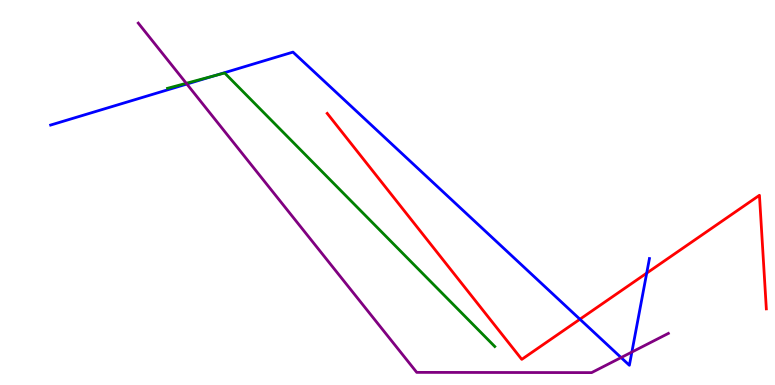[{'lines': ['blue', 'red'], 'intersections': [{'x': 7.48, 'y': 1.71}, {'x': 8.34, 'y': 2.91}]}, {'lines': ['green', 'red'], 'intersections': []}, {'lines': ['purple', 'red'], 'intersections': []}, {'lines': ['blue', 'green'], 'intersections': [{'x': 2.78, 'y': 8.04}]}, {'lines': ['blue', 'purple'], 'intersections': [{'x': 2.41, 'y': 7.82}, {'x': 8.01, 'y': 0.713}, {'x': 8.15, 'y': 0.856}]}, {'lines': ['green', 'purple'], 'intersections': [{'x': 2.4, 'y': 7.84}]}]